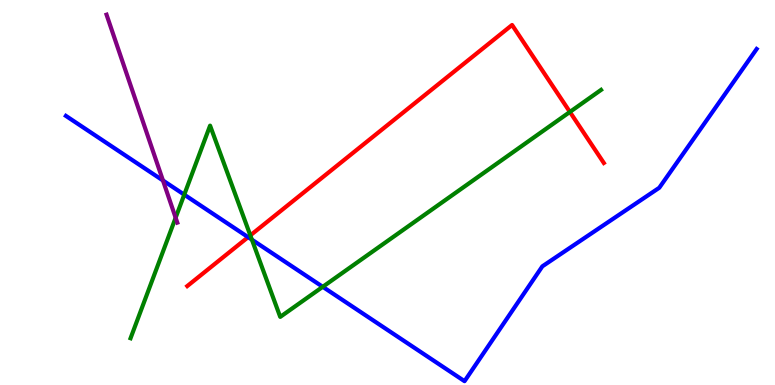[{'lines': ['blue', 'red'], 'intersections': [{'x': 3.2, 'y': 3.84}]}, {'lines': ['green', 'red'], 'intersections': [{'x': 3.23, 'y': 3.89}, {'x': 7.35, 'y': 7.09}]}, {'lines': ['purple', 'red'], 'intersections': []}, {'lines': ['blue', 'green'], 'intersections': [{'x': 2.38, 'y': 4.94}, {'x': 3.25, 'y': 3.77}, {'x': 4.16, 'y': 2.55}]}, {'lines': ['blue', 'purple'], 'intersections': [{'x': 2.1, 'y': 5.31}]}, {'lines': ['green', 'purple'], 'intersections': [{'x': 2.27, 'y': 4.34}]}]